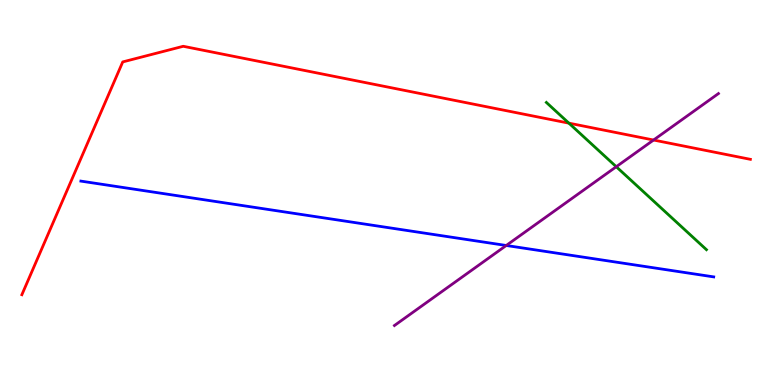[{'lines': ['blue', 'red'], 'intersections': []}, {'lines': ['green', 'red'], 'intersections': [{'x': 7.34, 'y': 6.8}]}, {'lines': ['purple', 'red'], 'intersections': [{'x': 8.43, 'y': 6.36}]}, {'lines': ['blue', 'green'], 'intersections': []}, {'lines': ['blue', 'purple'], 'intersections': [{'x': 6.53, 'y': 3.62}]}, {'lines': ['green', 'purple'], 'intersections': [{'x': 7.95, 'y': 5.67}]}]